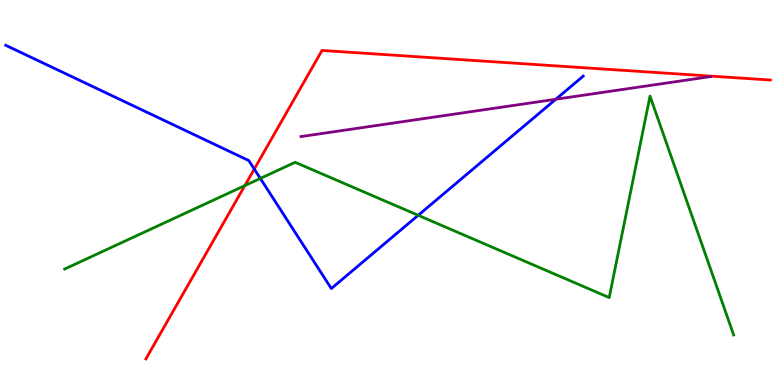[{'lines': ['blue', 'red'], 'intersections': [{'x': 3.28, 'y': 5.61}]}, {'lines': ['green', 'red'], 'intersections': [{'x': 3.16, 'y': 5.18}]}, {'lines': ['purple', 'red'], 'intersections': []}, {'lines': ['blue', 'green'], 'intersections': [{'x': 3.36, 'y': 5.37}, {'x': 5.4, 'y': 4.41}]}, {'lines': ['blue', 'purple'], 'intersections': [{'x': 7.17, 'y': 7.42}]}, {'lines': ['green', 'purple'], 'intersections': []}]